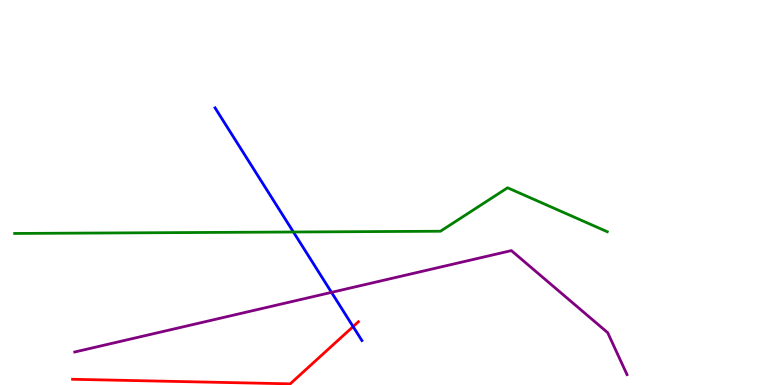[{'lines': ['blue', 'red'], 'intersections': [{'x': 4.56, 'y': 1.52}]}, {'lines': ['green', 'red'], 'intersections': []}, {'lines': ['purple', 'red'], 'intersections': []}, {'lines': ['blue', 'green'], 'intersections': [{'x': 3.79, 'y': 3.97}]}, {'lines': ['blue', 'purple'], 'intersections': [{'x': 4.28, 'y': 2.41}]}, {'lines': ['green', 'purple'], 'intersections': []}]